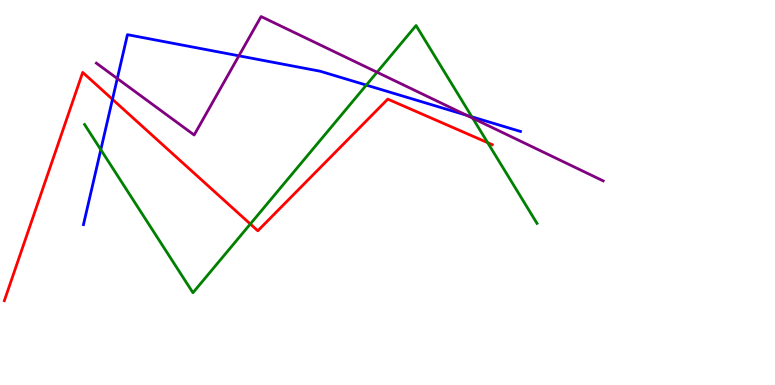[{'lines': ['blue', 'red'], 'intersections': [{'x': 1.45, 'y': 7.42}]}, {'lines': ['green', 'red'], 'intersections': [{'x': 3.23, 'y': 4.18}, {'x': 6.29, 'y': 6.29}]}, {'lines': ['purple', 'red'], 'intersections': []}, {'lines': ['blue', 'green'], 'intersections': [{'x': 1.3, 'y': 6.11}, {'x': 4.73, 'y': 7.79}, {'x': 6.09, 'y': 6.97}]}, {'lines': ['blue', 'purple'], 'intersections': [{'x': 1.51, 'y': 7.96}, {'x': 3.08, 'y': 8.55}, {'x': 6.02, 'y': 7.01}]}, {'lines': ['green', 'purple'], 'intersections': [{'x': 4.87, 'y': 8.12}, {'x': 6.1, 'y': 6.93}]}]